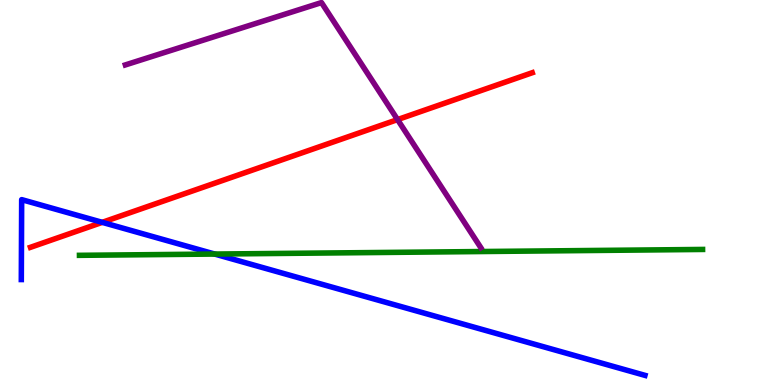[{'lines': ['blue', 'red'], 'intersections': [{'x': 1.32, 'y': 4.22}]}, {'lines': ['green', 'red'], 'intersections': []}, {'lines': ['purple', 'red'], 'intersections': [{'x': 5.13, 'y': 6.89}]}, {'lines': ['blue', 'green'], 'intersections': [{'x': 2.77, 'y': 3.4}]}, {'lines': ['blue', 'purple'], 'intersections': []}, {'lines': ['green', 'purple'], 'intersections': []}]